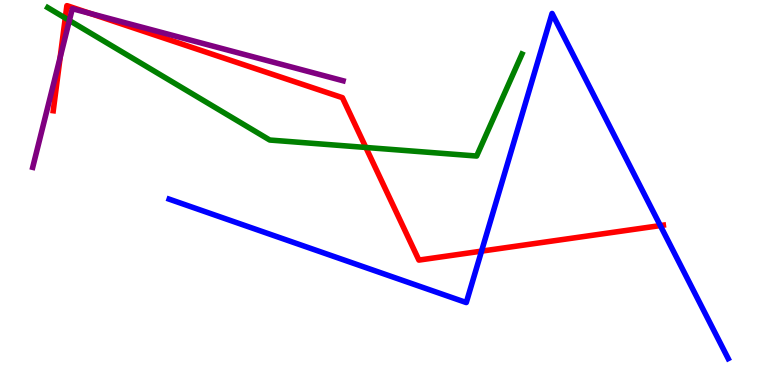[{'lines': ['blue', 'red'], 'intersections': [{'x': 6.21, 'y': 3.48}, {'x': 8.52, 'y': 4.14}]}, {'lines': ['green', 'red'], 'intersections': [{'x': 0.842, 'y': 9.53}, {'x': 4.72, 'y': 6.17}]}, {'lines': ['purple', 'red'], 'intersections': [{'x': 0.776, 'y': 8.51}, {'x': 1.17, 'y': 9.65}]}, {'lines': ['blue', 'green'], 'intersections': []}, {'lines': ['blue', 'purple'], 'intersections': []}, {'lines': ['green', 'purple'], 'intersections': [{'x': 0.895, 'y': 9.47}]}]